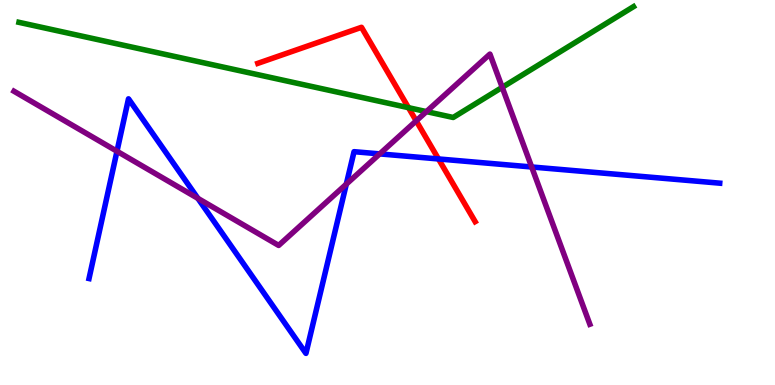[{'lines': ['blue', 'red'], 'intersections': [{'x': 5.66, 'y': 5.87}]}, {'lines': ['green', 'red'], 'intersections': [{'x': 5.27, 'y': 7.2}]}, {'lines': ['purple', 'red'], 'intersections': [{'x': 5.37, 'y': 6.86}]}, {'lines': ['blue', 'green'], 'intersections': []}, {'lines': ['blue', 'purple'], 'intersections': [{'x': 1.51, 'y': 6.07}, {'x': 2.55, 'y': 4.85}, {'x': 4.47, 'y': 5.22}, {'x': 4.9, 'y': 6.0}, {'x': 6.86, 'y': 5.66}]}, {'lines': ['green', 'purple'], 'intersections': [{'x': 5.5, 'y': 7.1}, {'x': 6.48, 'y': 7.73}]}]